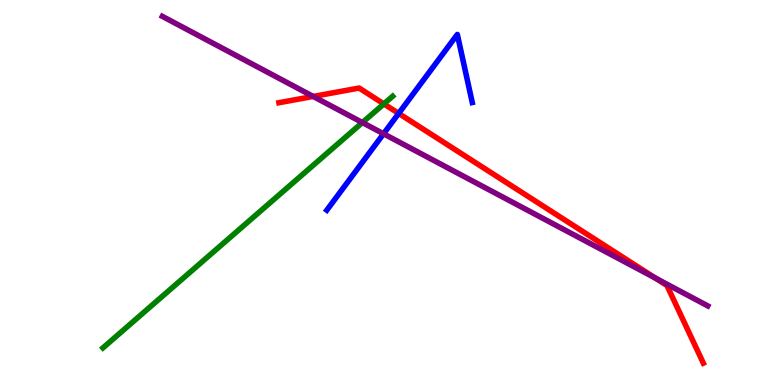[{'lines': ['blue', 'red'], 'intersections': [{'x': 5.14, 'y': 7.05}]}, {'lines': ['green', 'red'], 'intersections': [{'x': 4.95, 'y': 7.3}]}, {'lines': ['purple', 'red'], 'intersections': [{'x': 4.04, 'y': 7.49}, {'x': 8.46, 'y': 2.78}]}, {'lines': ['blue', 'green'], 'intersections': []}, {'lines': ['blue', 'purple'], 'intersections': [{'x': 4.95, 'y': 6.53}]}, {'lines': ['green', 'purple'], 'intersections': [{'x': 4.68, 'y': 6.82}]}]